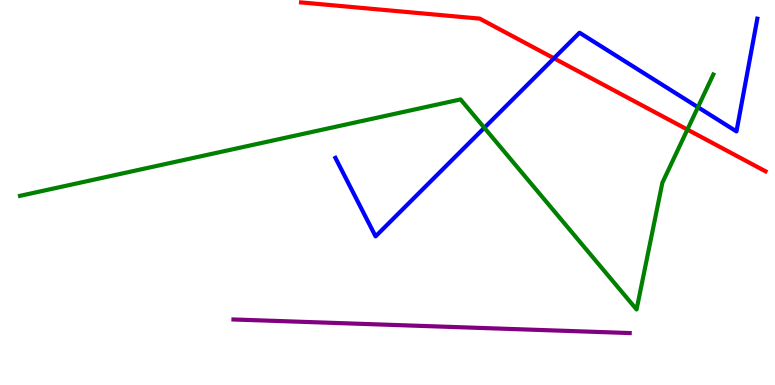[{'lines': ['blue', 'red'], 'intersections': [{'x': 7.15, 'y': 8.49}]}, {'lines': ['green', 'red'], 'intersections': [{'x': 8.87, 'y': 6.63}]}, {'lines': ['purple', 'red'], 'intersections': []}, {'lines': ['blue', 'green'], 'intersections': [{'x': 6.25, 'y': 6.68}, {'x': 9.01, 'y': 7.22}]}, {'lines': ['blue', 'purple'], 'intersections': []}, {'lines': ['green', 'purple'], 'intersections': []}]